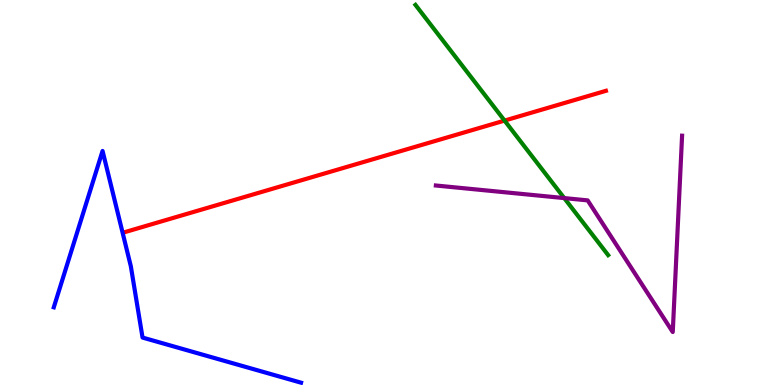[{'lines': ['blue', 'red'], 'intersections': []}, {'lines': ['green', 'red'], 'intersections': [{'x': 6.51, 'y': 6.87}]}, {'lines': ['purple', 'red'], 'intersections': []}, {'lines': ['blue', 'green'], 'intersections': []}, {'lines': ['blue', 'purple'], 'intersections': []}, {'lines': ['green', 'purple'], 'intersections': [{'x': 7.28, 'y': 4.85}]}]